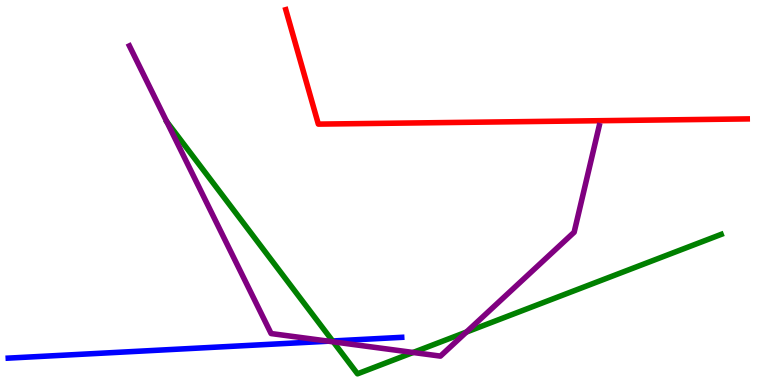[{'lines': ['blue', 'red'], 'intersections': []}, {'lines': ['green', 'red'], 'intersections': []}, {'lines': ['purple', 'red'], 'intersections': []}, {'lines': ['blue', 'green'], 'intersections': [{'x': 4.29, 'y': 1.14}]}, {'lines': ['blue', 'purple'], 'intersections': [{'x': 4.24, 'y': 1.14}]}, {'lines': ['green', 'purple'], 'intersections': [{'x': 4.3, 'y': 1.12}, {'x': 5.33, 'y': 0.845}, {'x': 6.02, 'y': 1.38}]}]